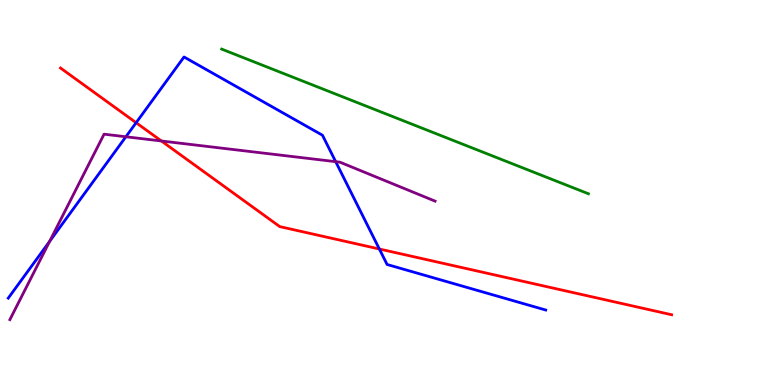[{'lines': ['blue', 'red'], 'intersections': [{'x': 1.76, 'y': 6.81}, {'x': 4.89, 'y': 3.53}]}, {'lines': ['green', 'red'], 'intersections': []}, {'lines': ['purple', 'red'], 'intersections': [{'x': 2.08, 'y': 6.34}]}, {'lines': ['blue', 'green'], 'intersections': []}, {'lines': ['blue', 'purple'], 'intersections': [{'x': 0.64, 'y': 3.73}, {'x': 1.62, 'y': 6.45}, {'x': 4.33, 'y': 5.8}]}, {'lines': ['green', 'purple'], 'intersections': []}]